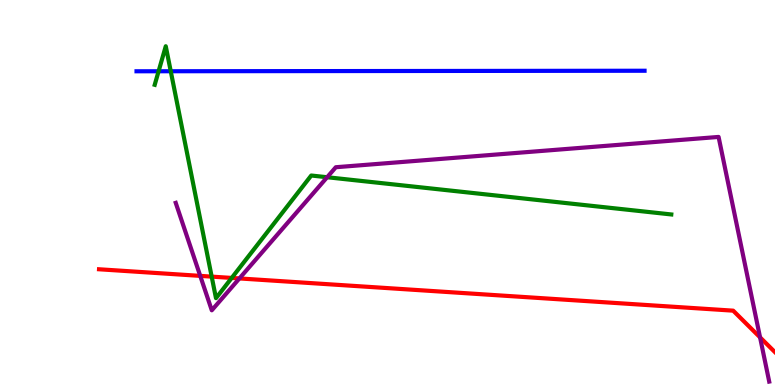[{'lines': ['blue', 'red'], 'intersections': []}, {'lines': ['green', 'red'], 'intersections': [{'x': 2.73, 'y': 2.81}, {'x': 2.99, 'y': 2.78}]}, {'lines': ['purple', 'red'], 'intersections': [{'x': 2.58, 'y': 2.83}, {'x': 3.09, 'y': 2.77}, {'x': 9.81, 'y': 1.24}]}, {'lines': ['blue', 'green'], 'intersections': [{'x': 2.05, 'y': 8.15}, {'x': 2.2, 'y': 8.15}]}, {'lines': ['blue', 'purple'], 'intersections': []}, {'lines': ['green', 'purple'], 'intersections': [{'x': 4.22, 'y': 5.4}]}]